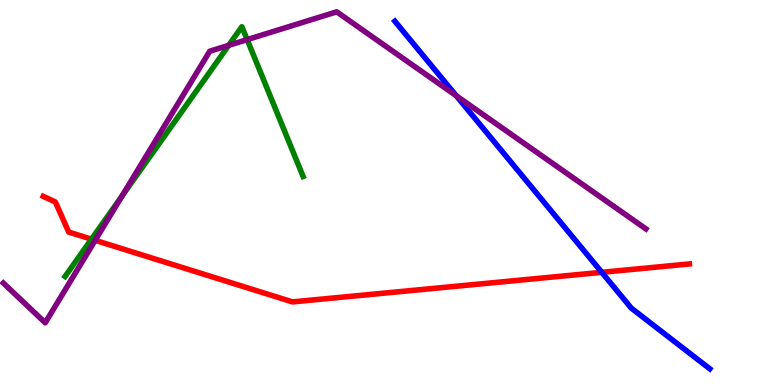[{'lines': ['blue', 'red'], 'intersections': [{'x': 7.76, 'y': 2.93}]}, {'lines': ['green', 'red'], 'intersections': [{'x': 1.18, 'y': 3.79}]}, {'lines': ['purple', 'red'], 'intersections': [{'x': 1.23, 'y': 3.76}]}, {'lines': ['blue', 'green'], 'intersections': []}, {'lines': ['blue', 'purple'], 'intersections': [{'x': 5.89, 'y': 7.51}]}, {'lines': ['green', 'purple'], 'intersections': [{'x': 1.57, 'y': 4.91}, {'x': 2.95, 'y': 8.82}, {'x': 3.19, 'y': 8.97}]}]